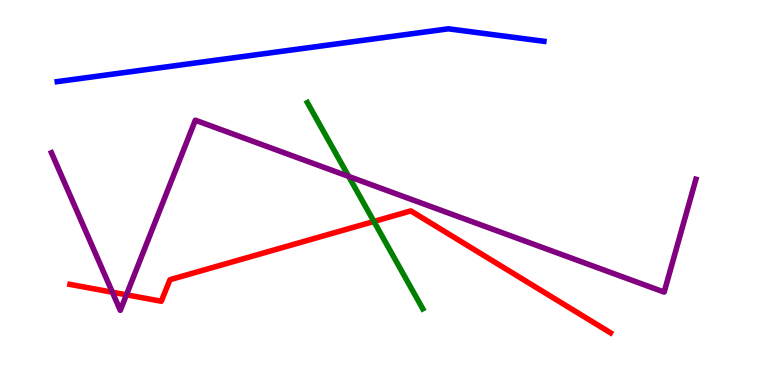[{'lines': ['blue', 'red'], 'intersections': []}, {'lines': ['green', 'red'], 'intersections': [{'x': 4.82, 'y': 4.25}]}, {'lines': ['purple', 'red'], 'intersections': [{'x': 1.45, 'y': 2.41}, {'x': 1.63, 'y': 2.34}]}, {'lines': ['blue', 'green'], 'intersections': []}, {'lines': ['blue', 'purple'], 'intersections': []}, {'lines': ['green', 'purple'], 'intersections': [{'x': 4.5, 'y': 5.42}]}]